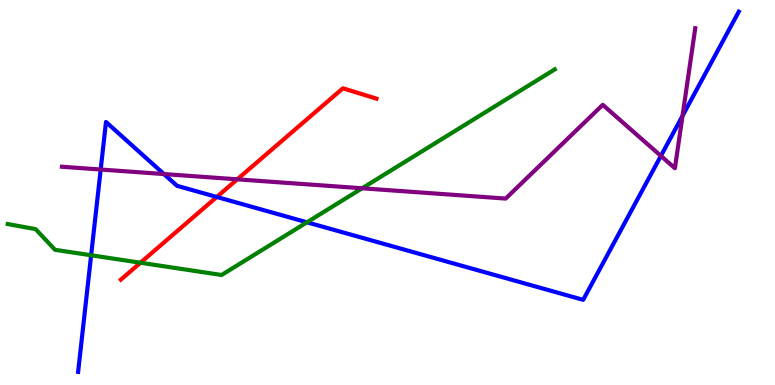[{'lines': ['blue', 'red'], 'intersections': [{'x': 2.8, 'y': 4.88}]}, {'lines': ['green', 'red'], 'intersections': [{'x': 1.81, 'y': 3.18}]}, {'lines': ['purple', 'red'], 'intersections': [{'x': 3.06, 'y': 5.34}]}, {'lines': ['blue', 'green'], 'intersections': [{'x': 1.18, 'y': 3.37}, {'x': 3.96, 'y': 4.23}]}, {'lines': ['blue', 'purple'], 'intersections': [{'x': 1.3, 'y': 5.6}, {'x': 2.12, 'y': 5.48}, {'x': 8.53, 'y': 5.95}, {'x': 8.81, 'y': 6.99}]}, {'lines': ['green', 'purple'], 'intersections': [{'x': 4.67, 'y': 5.11}]}]